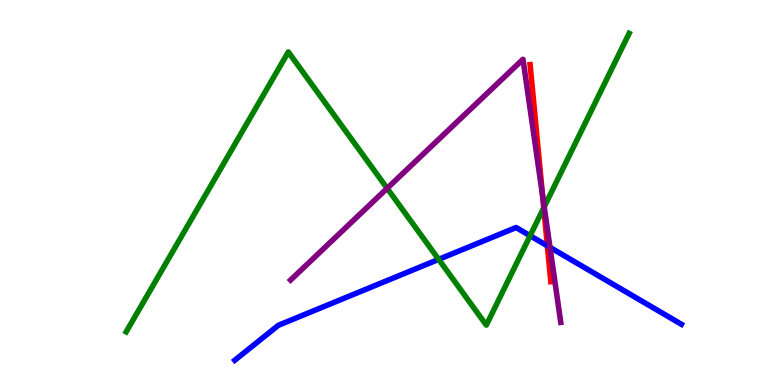[{'lines': ['blue', 'red'], 'intersections': [{'x': 7.06, 'y': 3.61}]}, {'lines': ['green', 'red'], 'intersections': [{'x': 7.02, 'y': 4.6}]}, {'lines': ['purple', 'red'], 'intersections': [{'x': 7.0, 'y': 4.91}]}, {'lines': ['blue', 'green'], 'intersections': [{'x': 5.66, 'y': 3.26}, {'x': 6.84, 'y': 3.88}]}, {'lines': ['blue', 'purple'], 'intersections': [{'x': 7.1, 'y': 3.57}]}, {'lines': ['green', 'purple'], 'intersections': [{'x': 5.0, 'y': 5.11}, {'x': 7.02, 'y': 4.63}]}]